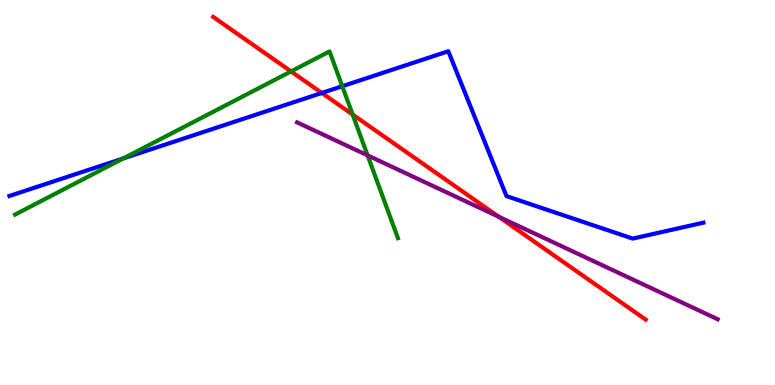[{'lines': ['blue', 'red'], 'intersections': [{'x': 4.15, 'y': 7.59}]}, {'lines': ['green', 'red'], 'intersections': [{'x': 3.76, 'y': 8.15}, {'x': 4.55, 'y': 7.03}]}, {'lines': ['purple', 'red'], 'intersections': [{'x': 6.44, 'y': 4.37}]}, {'lines': ['blue', 'green'], 'intersections': [{'x': 1.59, 'y': 5.89}, {'x': 4.42, 'y': 7.76}]}, {'lines': ['blue', 'purple'], 'intersections': []}, {'lines': ['green', 'purple'], 'intersections': [{'x': 4.74, 'y': 5.96}]}]